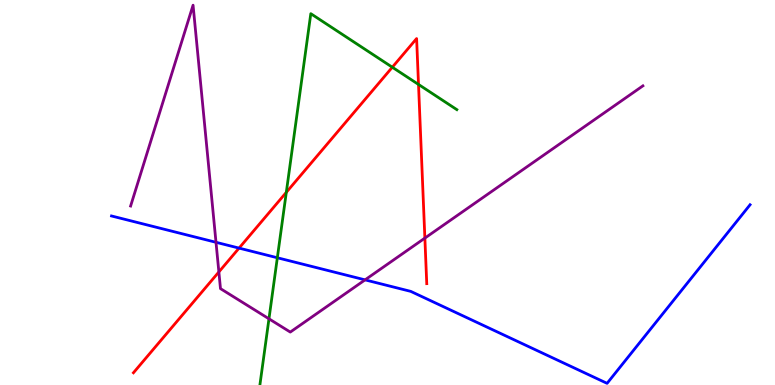[{'lines': ['blue', 'red'], 'intersections': [{'x': 3.08, 'y': 3.56}]}, {'lines': ['green', 'red'], 'intersections': [{'x': 3.69, 'y': 5.0}, {'x': 5.06, 'y': 8.25}, {'x': 5.4, 'y': 7.81}]}, {'lines': ['purple', 'red'], 'intersections': [{'x': 2.82, 'y': 2.94}, {'x': 5.48, 'y': 3.82}]}, {'lines': ['blue', 'green'], 'intersections': [{'x': 3.58, 'y': 3.31}]}, {'lines': ['blue', 'purple'], 'intersections': [{'x': 2.79, 'y': 3.71}, {'x': 4.71, 'y': 2.73}]}, {'lines': ['green', 'purple'], 'intersections': [{'x': 3.47, 'y': 1.72}]}]